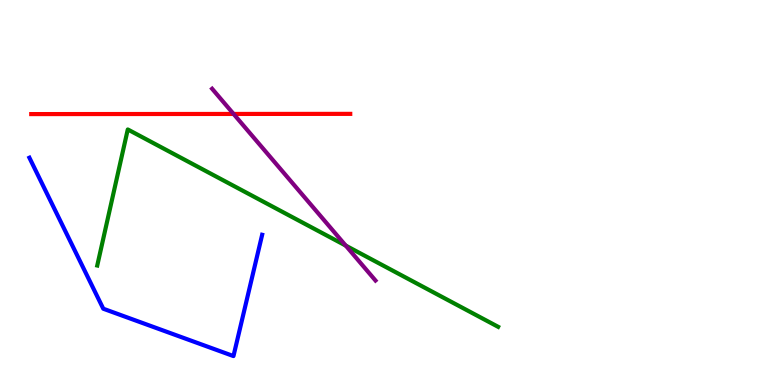[{'lines': ['blue', 'red'], 'intersections': []}, {'lines': ['green', 'red'], 'intersections': []}, {'lines': ['purple', 'red'], 'intersections': [{'x': 3.01, 'y': 7.04}]}, {'lines': ['blue', 'green'], 'intersections': []}, {'lines': ['blue', 'purple'], 'intersections': []}, {'lines': ['green', 'purple'], 'intersections': [{'x': 4.46, 'y': 3.62}]}]